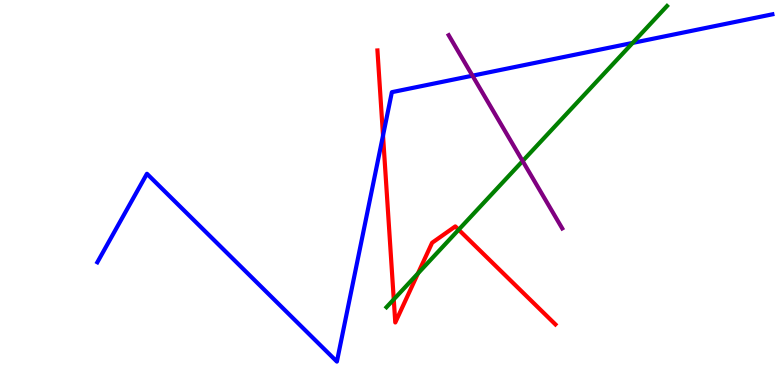[{'lines': ['blue', 'red'], 'intersections': [{'x': 4.94, 'y': 6.48}]}, {'lines': ['green', 'red'], 'intersections': [{'x': 5.08, 'y': 2.22}, {'x': 5.39, 'y': 2.9}, {'x': 5.92, 'y': 4.03}]}, {'lines': ['purple', 'red'], 'intersections': []}, {'lines': ['blue', 'green'], 'intersections': [{'x': 8.16, 'y': 8.89}]}, {'lines': ['blue', 'purple'], 'intersections': [{'x': 6.1, 'y': 8.03}]}, {'lines': ['green', 'purple'], 'intersections': [{'x': 6.74, 'y': 5.82}]}]